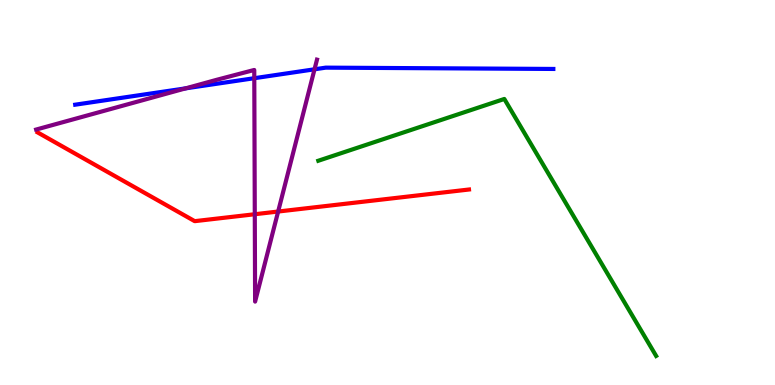[{'lines': ['blue', 'red'], 'intersections': []}, {'lines': ['green', 'red'], 'intersections': []}, {'lines': ['purple', 'red'], 'intersections': [{'x': 3.29, 'y': 4.44}, {'x': 3.59, 'y': 4.51}]}, {'lines': ['blue', 'green'], 'intersections': []}, {'lines': ['blue', 'purple'], 'intersections': [{'x': 2.4, 'y': 7.71}, {'x': 3.28, 'y': 7.97}, {'x': 4.06, 'y': 8.2}]}, {'lines': ['green', 'purple'], 'intersections': []}]